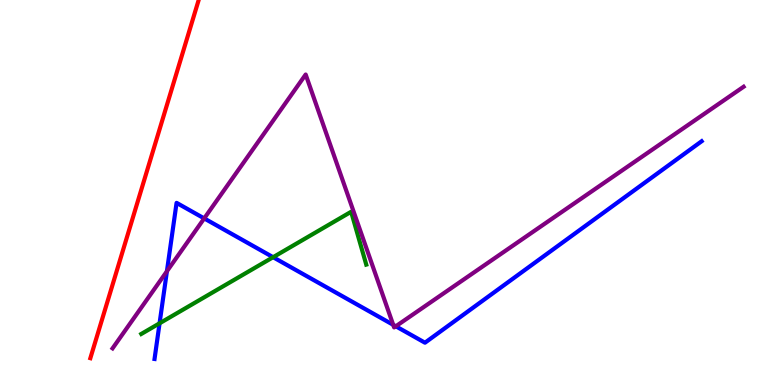[{'lines': ['blue', 'red'], 'intersections': []}, {'lines': ['green', 'red'], 'intersections': []}, {'lines': ['purple', 'red'], 'intersections': []}, {'lines': ['blue', 'green'], 'intersections': [{'x': 2.06, 'y': 1.6}, {'x': 3.52, 'y': 3.32}]}, {'lines': ['blue', 'purple'], 'intersections': [{'x': 2.15, 'y': 2.95}, {'x': 2.63, 'y': 4.33}, {'x': 5.07, 'y': 1.56}, {'x': 5.11, 'y': 1.53}]}, {'lines': ['green', 'purple'], 'intersections': []}]